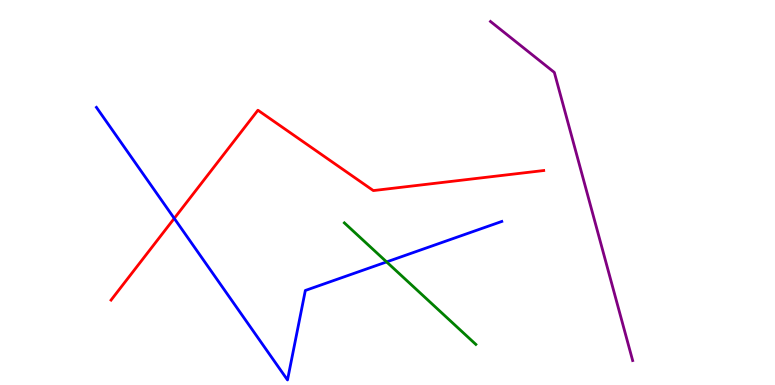[{'lines': ['blue', 'red'], 'intersections': [{'x': 2.25, 'y': 4.33}]}, {'lines': ['green', 'red'], 'intersections': []}, {'lines': ['purple', 'red'], 'intersections': []}, {'lines': ['blue', 'green'], 'intersections': [{'x': 4.99, 'y': 3.2}]}, {'lines': ['blue', 'purple'], 'intersections': []}, {'lines': ['green', 'purple'], 'intersections': []}]